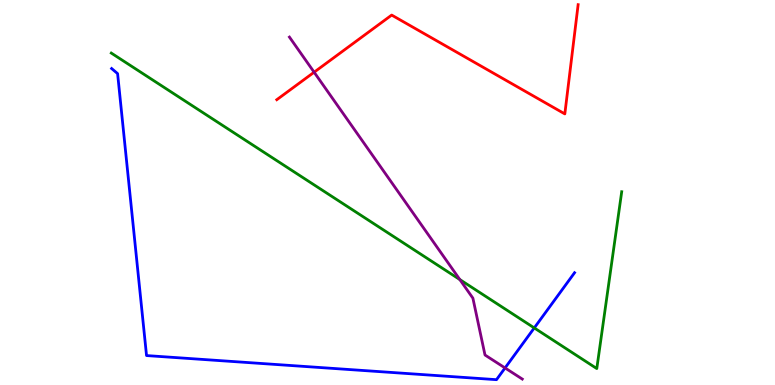[{'lines': ['blue', 'red'], 'intersections': []}, {'lines': ['green', 'red'], 'intersections': []}, {'lines': ['purple', 'red'], 'intersections': [{'x': 4.05, 'y': 8.12}]}, {'lines': ['blue', 'green'], 'intersections': [{'x': 6.89, 'y': 1.48}]}, {'lines': ['blue', 'purple'], 'intersections': [{'x': 6.52, 'y': 0.443}]}, {'lines': ['green', 'purple'], 'intersections': [{'x': 5.93, 'y': 2.74}]}]